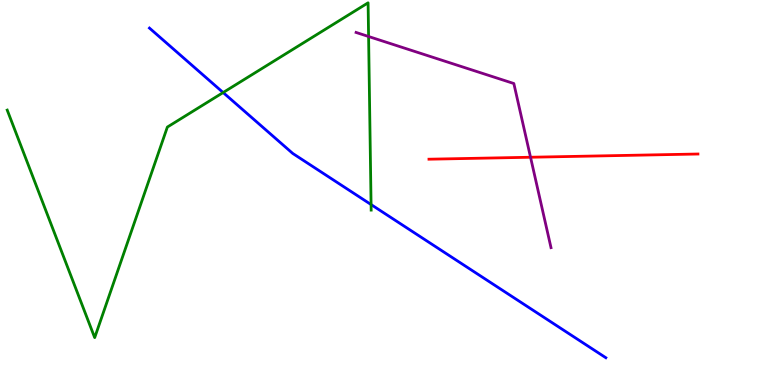[{'lines': ['blue', 'red'], 'intersections': []}, {'lines': ['green', 'red'], 'intersections': []}, {'lines': ['purple', 'red'], 'intersections': [{'x': 6.85, 'y': 5.92}]}, {'lines': ['blue', 'green'], 'intersections': [{'x': 2.88, 'y': 7.6}, {'x': 4.79, 'y': 4.69}]}, {'lines': ['blue', 'purple'], 'intersections': []}, {'lines': ['green', 'purple'], 'intersections': [{'x': 4.76, 'y': 9.05}]}]